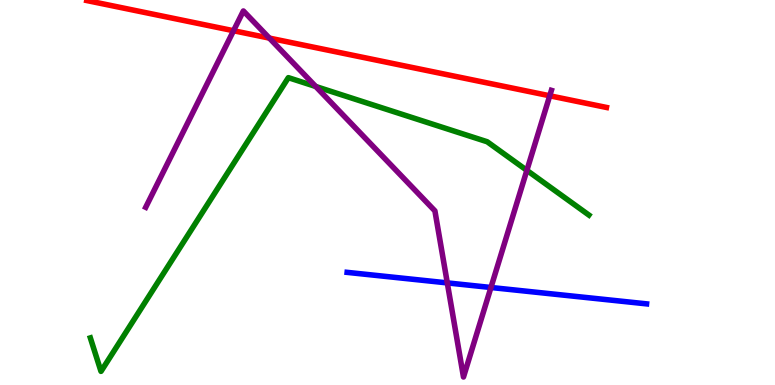[{'lines': ['blue', 'red'], 'intersections': []}, {'lines': ['green', 'red'], 'intersections': []}, {'lines': ['purple', 'red'], 'intersections': [{'x': 3.01, 'y': 9.2}, {'x': 3.48, 'y': 9.01}, {'x': 7.09, 'y': 7.51}]}, {'lines': ['blue', 'green'], 'intersections': []}, {'lines': ['blue', 'purple'], 'intersections': [{'x': 5.77, 'y': 2.65}, {'x': 6.33, 'y': 2.53}]}, {'lines': ['green', 'purple'], 'intersections': [{'x': 4.07, 'y': 7.75}, {'x': 6.8, 'y': 5.58}]}]